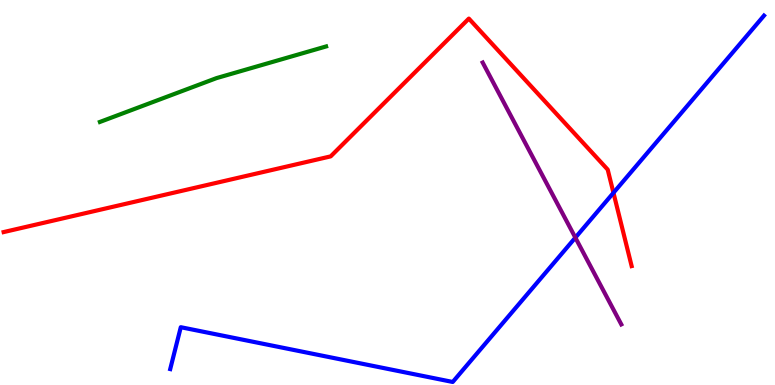[{'lines': ['blue', 'red'], 'intersections': [{'x': 7.92, 'y': 4.99}]}, {'lines': ['green', 'red'], 'intersections': []}, {'lines': ['purple', 'red'], 'intersections': []}, {'lines': ['blue', 'green'], 'intersections': []}, {'lines': ['blue', 'purple'], 'intersections': [{'x': 7.42, 'y': 3.83}]}, {'lines': ['green', 'purple'], 'intersections': []}]